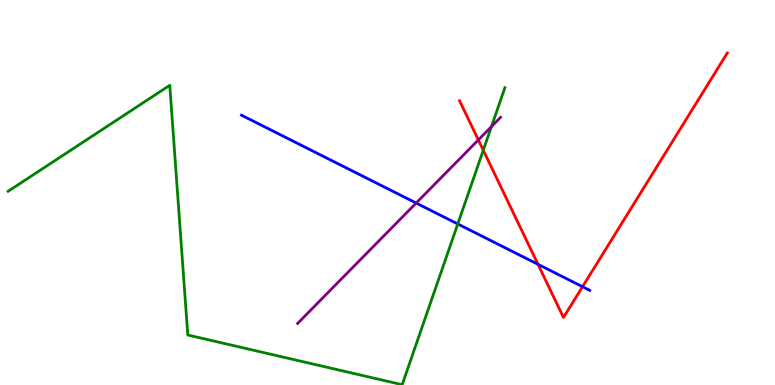[{'lines': ['blue', 'red'], 'intersections': [{'x': 6.94, 'y': 3.13}, {'x': 7.52, 'y': 2.55}]}, {'lines': ['green', 'red'], 'intersections': [{'x': 6.24, 'y': 6.1}]}, {'lines': ['purple', 'red'], 'intersections': [{'x': 6.17, 'y': 6.37}]}, {'lines': ['blue', 'green'], 'intersections': [{'x': 5.91, 'y': 4.18}]}, {'lines': ['blue', 'purple'], 'intersections': [{'x': 5.37, 'y': 4.73}]}, {'lines': ['green', 'purple'], 'intersections': [{'x': 6.34, 'y': 6.71}]}]